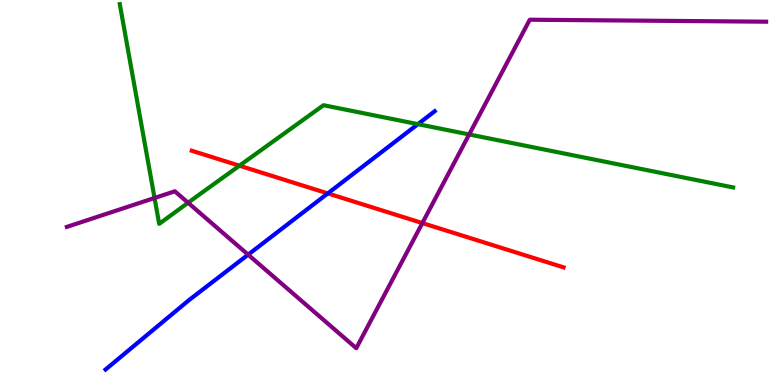[{'lines': ['blue', 'red'], 'intersections': [{'x': 4.23, 'y': 4.98}]}, {'lines': ['green', 'red'], 'intersections': [{'x': 3.09, 'y': 5.7}]}, {'lines': ['purple', 'red'], 'intersections': [{'x': 5.45, 'y': 4.21}]}, {'lines': ['blue', 'green'], 'intersections': [{'x': 5.39, 'y': 6.78}]}, {'lines': ['blue', 'purple'], 'intersections': [{'x': 3.2, 'y': 3.39}]}, {'lines': ['green', 'purple'], 'intersections': [{'x': 1.99, 'y': 4.86}, {'x': 2.43, 'y': 4.73}, {'x': 6.05, 'y': 6.51}]}]